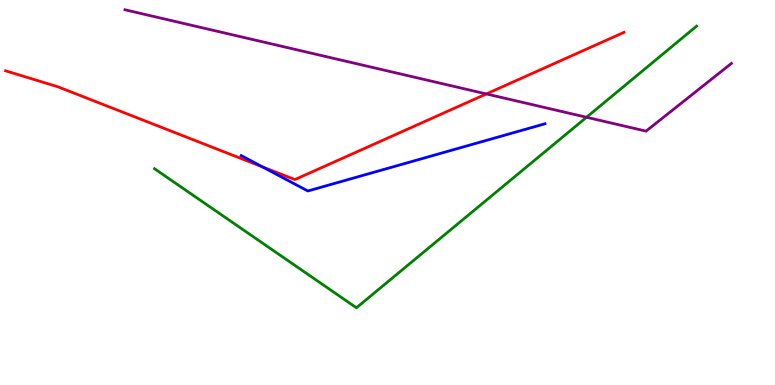[{'lines': ['blue', 'red'], 'intersections': [{'x': 3.39, 'y': 5.66}]}, {'lines': ['green', 'red'], 'intersections': []}, {'lines': ['purple', 'red'], 'intersections': [{'x': 6.28, 'y': 7.56}]}, {'lines': ['blue', 'green'], 'intersections': []}, {'lines': ['blue', 'purple'], 'intersections': []}, {'lines': ['green', 'purple'], 'intersections': [{'x': 7.57, 'y': 6.95}]}]